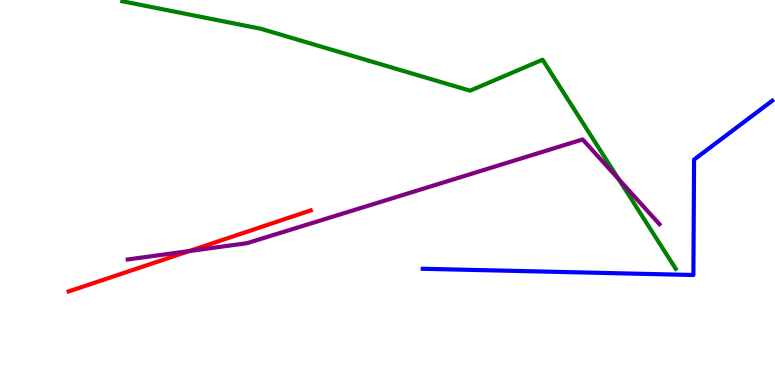[{'lines': ['blue', 'red'], 'intersections': []}, {'lines': ['green', 'red'], 'intersections': []}, {'lines': ['purple', 'red'], 'intersections': [{'x': 2.44, 'y': 3.48}]}, {'lines': ['blue', 'green'], 'intersections': []}, {'lines': ['blue', 'purple'], 'intersections': []}, {'lines': ['green', 'purple'], 'intersections': [{'x': 7.98, 'y': 5.35}]}]